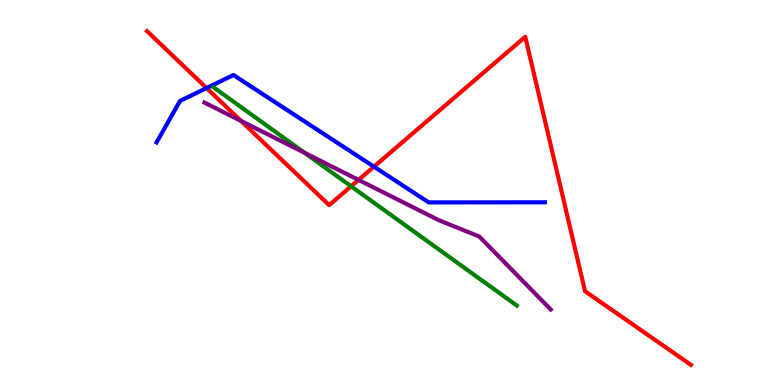[{'lines': ['blue', 'red'], 'intersections': [{'x': 2.67, 'y': 7.71}, {'x': 4.83, 'y': 5.67}]}, {'lines': ['green', 'red'], 'intersections': [{'x': 4.53, 'y': 5.16}]}, {'lines': ['purple', 'red'], 'intersections': [{'x': 3.11, 'y': 6.86}, {'x': 4.63, 'y': 5.33}]}, {'lines': ['blue', 'green'], 'intersections': []}, {'lines': ['blue', 'purple'], 'intersections': []}, {'lines': ['green', 'purple'], 'intersections': [{'x': 3.93, 'y': 6.03}]}]